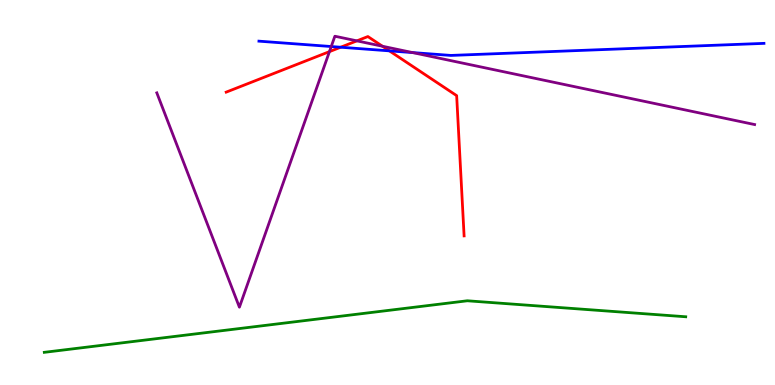[{'lines': ['blue', 'red'], 'intersections': [{'x': 4.4, 'y': 8.77}, {'x': 5.02, 'y': 8.68}]}, {'lines': ['green', 'red'], 'intersections': []}, {'lines': ['purple', 'red'], 'intersections': [{'x': 4.25, 'y': 8.66}, {'x': 4.61, 'y': 8.94}, {'x': 4.93, 'y': 8.8}]}, {'lines': ['blue', 'green'], 'intersections': []}, {'lines': ['blue', 'purple'], 'intersections': [{'x': 4.27, 'y': 8.79}, {'x': 5.32, 'y': 8.63}]}, {'lines': ['green', 'purple'], 'intersections': []}]